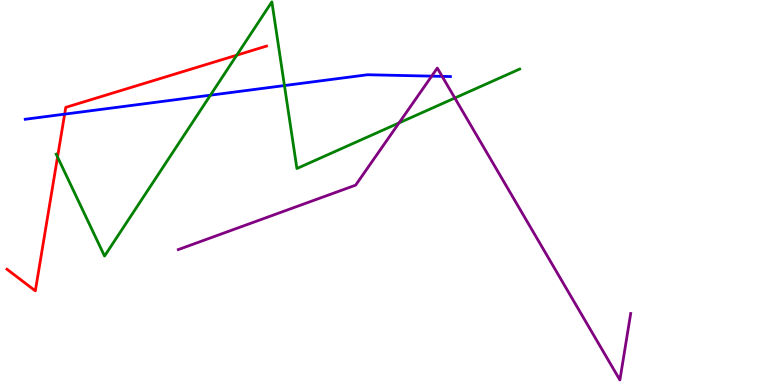[{'lines': ['blue', 'red'], 'intersections': [{'x': 0.834, 'y': 7.04}]}, {'lines': ['green', 'red'], 'intersections': [{'x': 0.742, 'y': 5.92}, {'x': 3.05, 'y': 8.57}]}, {'lines': ['purple', 'red'], 'intersections': []}, {'lines': ['blue', 'green'], 'intersections': [{'x': 2.72, 'y': 7.53}, {'x': 3.67, 'y': 7.78}]}, {'lines': ['blue', 'purple'], 'intersections': [{'x': 5.57, 'y': 8.02}, {'x': 5.71, 'y': 8.02}]}, {'lines': ['green', 'purple'], 'intersections': [{'x': 5.15, 'y': 6.81}, {'x': 5.87, 'y': 7.45}]}]